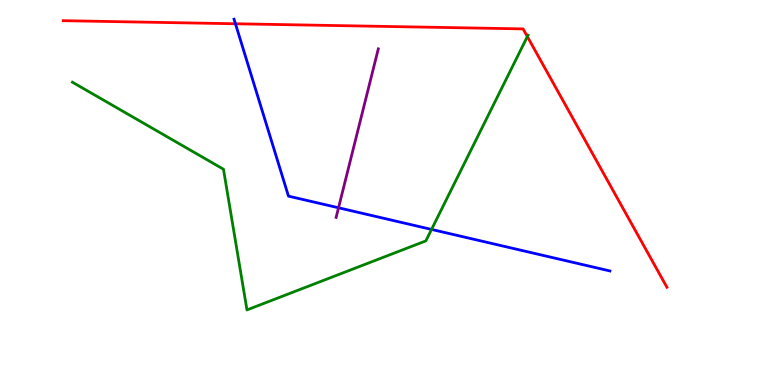[{'lines': ['blue', 'red'], 'intersections': [{'x': 3.04, 'y': 9.38}]}, {'lines': ['green', 'red'], 'intersections': [{'x': 6.8, 'y': 9.05}]}, {'lines': ['purple', 'red'], 'intersections': []}, {'lines': ['blue', 'green'], 'intersections': [{'x': 5.57, 'y': 4.04}]}, {'lines': ['blue', 'purple'], 'intersections': [{'x': 4.37, 'y': 4.6}]}, {'lines': ['green', 'purple'], 'intersections': []}]